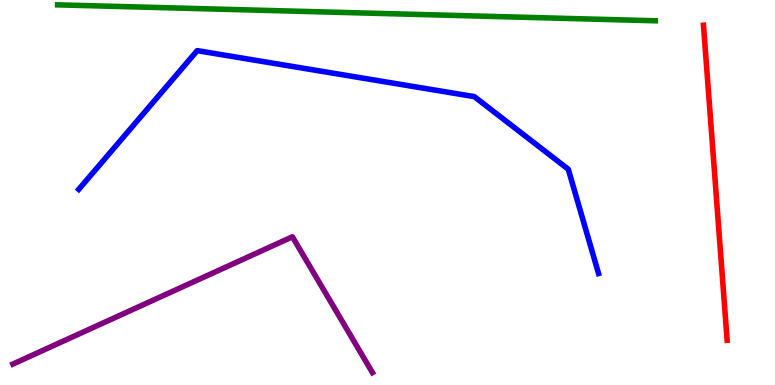[{'lines': ['blue', 'red'], 'intersections': []}, {'lines': ['green', 'red'], 'intersections': []}, {'lines': ['purple', 'red'], 'intersections': []}, {'lines': ['blue', 'green'], 'intersections': []}, {'lines': ['blue', 'purple'], 'intersections': []}, {'lines': ['green', 'purple'], 'intersections': []}]